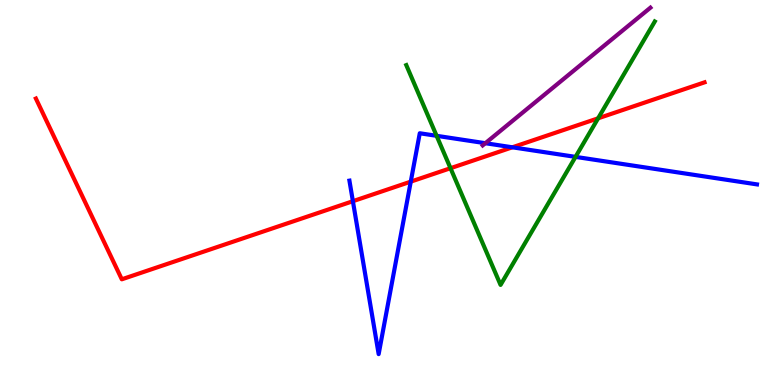[{'lines': ['blue', 'red'], 'intersections': [{'x': 4.55, 'y': 4.77}, {'x': 5.3, 'y': 5.28}, {'x': 6.61, 'y': 6.17}]}, {'lines': ['green', 'red'], 'intersections': [{'x': 5.81, 'y': 5.63}, {'x': 7.72, 'y': 6.93}]}, {'lines': ['purple', 'red'], 'intersections': []}, {'lines': ['blue', 'green'], 'intersections': [{'x': 5.63, 'y': 6.47}, {'x': 7.43, 'y': 5.93}]}, {'lines': ['blue', 'purple'], 'intersections': [{'x': 6.26, 'y': 6.28}]}, {'lines': ['green', 'purple'], 'intersections': []}]